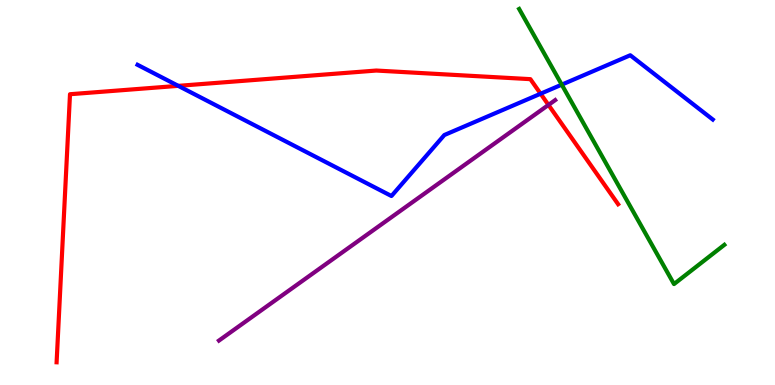[{'lines': ['blue', 'red'], 'intersections': [{'x': 2.3, 'y': 7.77}, {'x': 6.98, 'y': 7.57}]}, {'lines': ['green', 'red'], 'intersections': []}, {'lines': ['purple', 'red'], 'intersections': [{'x': 7.08, 'y': 7.27}]}, {'lines': ['blue', 'green'], 'intersections': [{'x': 7.25, 'y': 7.8}]}, {'lines': ['blue', 'purple'], 'intersections': []}, {'lines': ['green', 'purple'], 'intersections': []}]